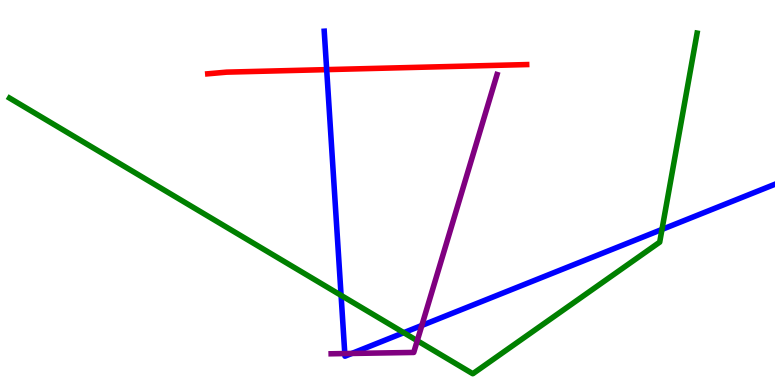[{'lines': ['blue', 'red'], 'intersections': [{'x': 4.22, 'y': 8.19}]}, {'lines': ['green', 'red'], 'intersections': []}, {'lines': ['purple', 'red'], 'intersections': []}, {'lines': ['blue', 'green'], 'intersections': [{'x': 4.4, 'y': 2.33}, {'x': 5.21, 'y': 1.36}, {'x': 8.54, 'y': 4.04}]}, {'lines': ['blue', 'purple'], 'intersections': [{'x': 4.45, 'y': 0.817}, {'x': 4.54, 'y': 0.82}, {'x': 5.44, 'y': 1.55}]}, {'lines': ['green', 'purple'], 'intersections': [{'x': 5.38, 'y': 1.15}]}]